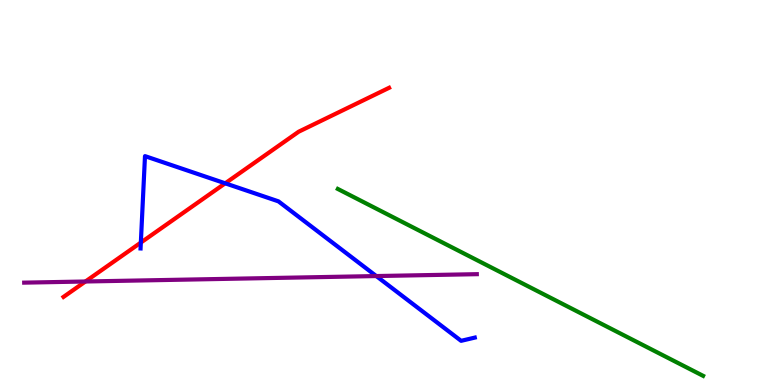[{'lines': ['blue', 'red'], 'intersections': [{'x': 1.82, 'y': 3.7}, {'x': 2.91, 'y': 5.24}]}, {'lines': ['green', 'red'], 'intersections': []}, {'lines': ['purple', 'red'], 'intersections': [{'x': 1.1, 'y': 2.69}]}, {'lines': ['blue', 'green'], 'intersections': []}, {'lines': ['blue', 'purple'], 'intersections': [{'x': 4.86, 'y': 2.83}]}, {'lines': ['green', 'purple'], 'intersections': []}]